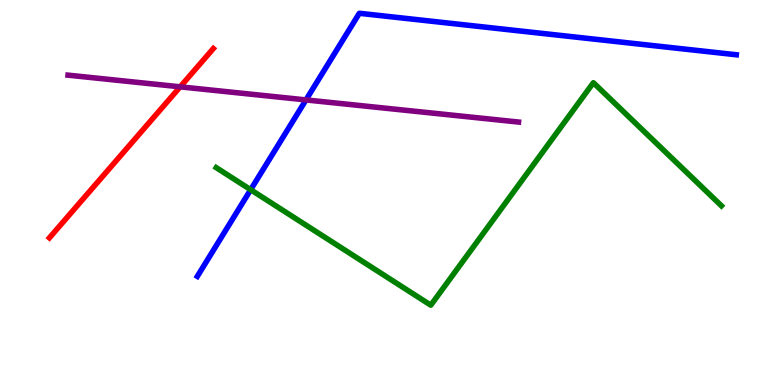[{'lines': ['blue', 'red'], 'intersections': []}, {'lines': ['green', 'red'], 'intersections': []}, {'lines': ['purple', 'red'], 'intersections': [{'x': 2.32, 'y': 7.74}]}, {'lines': ['blue', 'green'], 'intersections': [{'x': 3.23, 'y': 5.07}]}, {'lines': ['blue', 'purple'], 'intersections': [{'x': 3.95, 'y': 7.4}]}, {'lines': ['green', 'purple'], 'intersections': []}]